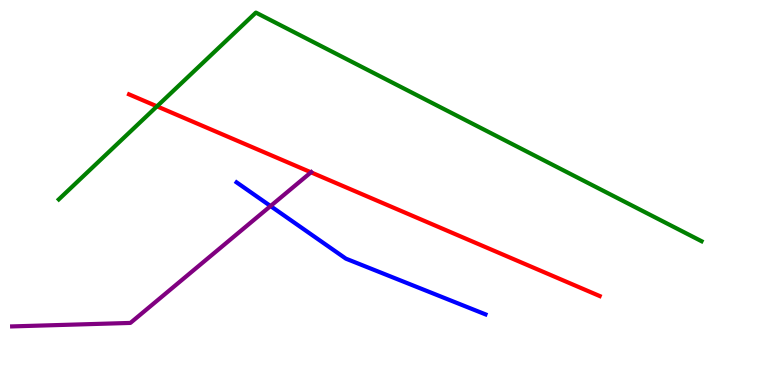[{'lines': ['blue', 'red'], 'intersections': []}, {'lines': ['green', 'red'], 'intersections': [{'x': 2.03, 'y': 7.24}]}, {'lines': ['purple', 'red'], 'intersections': [{'x': 4.01, 'y': 5.52}]}, {'lines': ['blue', 'green'], 'intersections': []}, {'lines': ['blue', 'purple'], 'intersections': [{'x': 3.49, 'y': 4.65}]}, {'lines': ['green', 'purple'], 'intersections': []}]